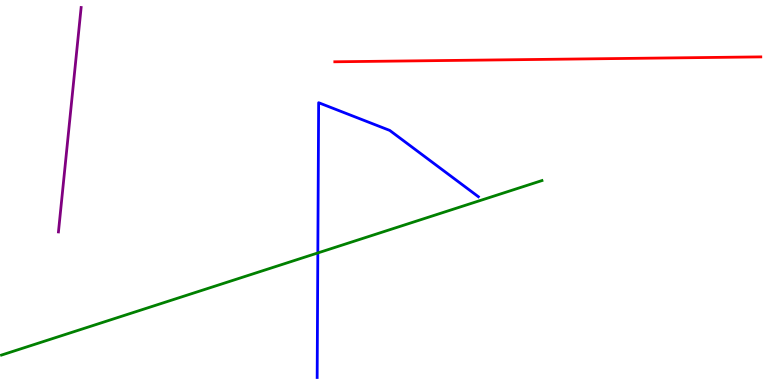[{'lines': ['blue', 'red'], 'intersections': []}, {'lines': ['green', 'red'], 'intersections': []}, {'lines': ['purple', 'red'], 'intersections': []}, {'lines': ['blue', 'green'], 'intersections': [{'x': 4.1, 'y': 3.43}]}, {'lines': ['blue', 'purple'], 'intersections': []}, {'lines': ['green', 'purple'], 'intersections': []}]